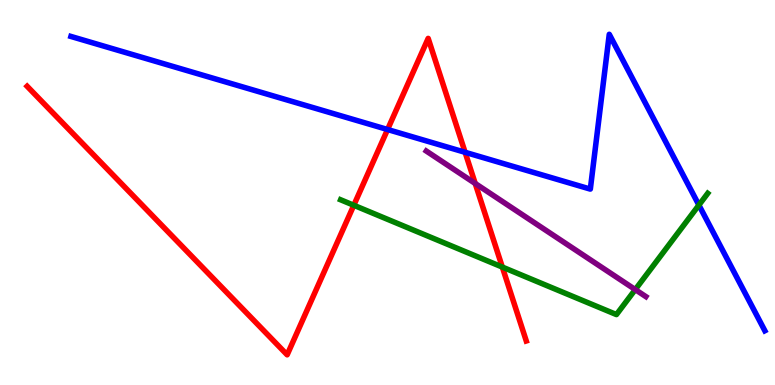[{'lines': ['blue', 'red'], 'intersections': [{'x': 5.0, 'y': 6.64}, {'x': 6.0, 'y': 6.04}]}, {'lines': ['green', 'red'], 'intersections': [{'x': 4.57, 'y': 4.67}, {'x': 6.48, 'y': 3.06}]}, {'lines': ['purple', 'red'], 'intersections': [{'x': 6.13, 'y': 5.23}]}, {'lines': ['blue', 'green'], 'intersections': [{'x': 9.02, 'y': 4.67}]}, {'lines': ['blue', 'purple'], 'intersections': []}, {'lines': ['green', 'purple'], 'intersections': [{'x': 8.2, 'y': 2.48}]}]